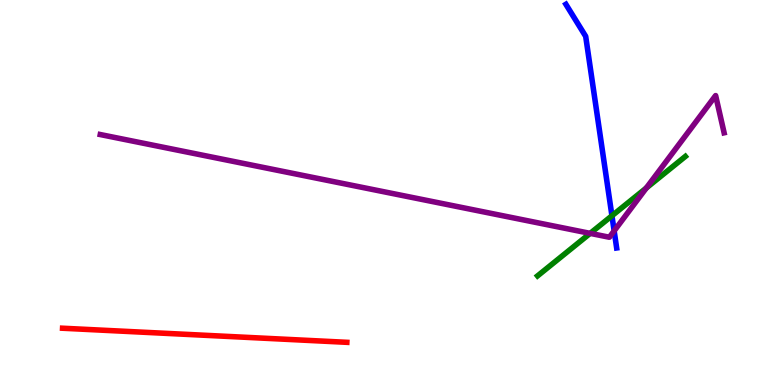[{'lines': ['blue', 'red'], 'intersections': []}, {'lines': ['green', 'red'], 'intersections': []}, {'lines': ['purple', 'red'], 'intersections': []}, {'lines': ['blue', 'green'], 'intersections': [{'x': 7.9, 'y': 4.4}]}, {'lines': ['blue', 'purple'], 'intersections': [{'x': 7.92, 'y': 4.0}]}, {'lines': ['green', 'purple'], 'intersections': [{'x': 7.61, 'y': 3.94}, {'x': 8.34, 'y': 5.12}]}]